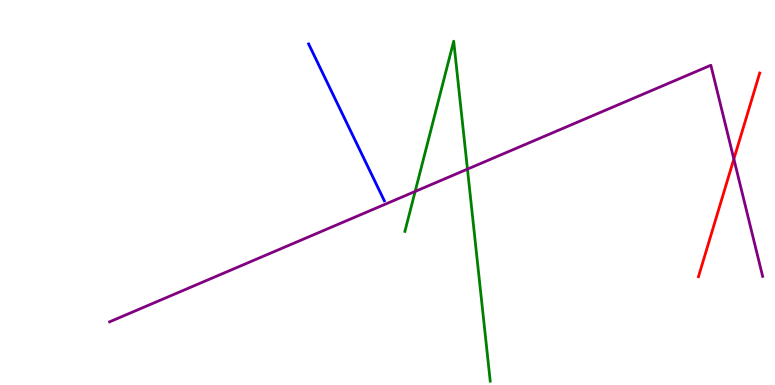[{'lines': ['blue', 'red'], 'intersections': []}, {'lines': ['green', 'red'], 'intersections': []}, {'lines': ['purple', 'red'], 'intersections': [{'x': 9.47, 'y': 5.87}]}, {'lines': ['blue', 'green'], 'intersections': []}, {'lines': ['blue', 'purple'], 'intersections': []}, {'lines': ['green', 'purple'], 'intersections': [{'x': 5.36, 'y': 5.03}, {'x': 6.03, 'y': 5.61}]}]